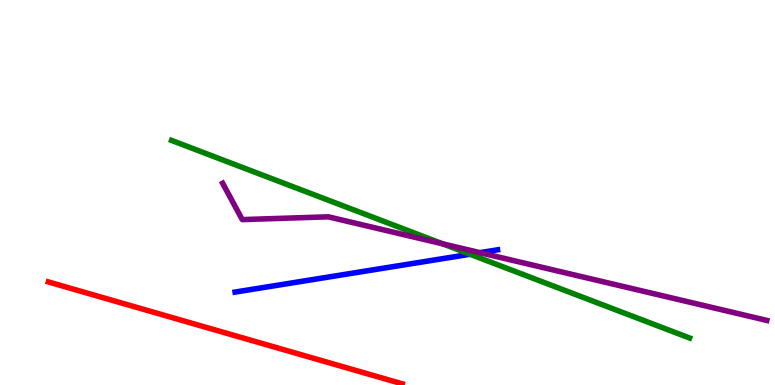[{'lines': ['blue', 'red'], 'intersections': []}, {'lines': ['green', 'red'], 'intersections': []}, {'lines': ['purple', 'red'], 'intersections': []}, {'lines': ['blue', 'green'], 'intersections': [{'x': 6.06, 'y': 3.4}]}, {'lines': ['blue', 'purple'], 'intersections': [{'x': 6.19, 'y': 3.44}]}, {'lines': ['green', 'purple'], 'intersections': [{'x': 5.71, 'y': 3.67}]}]